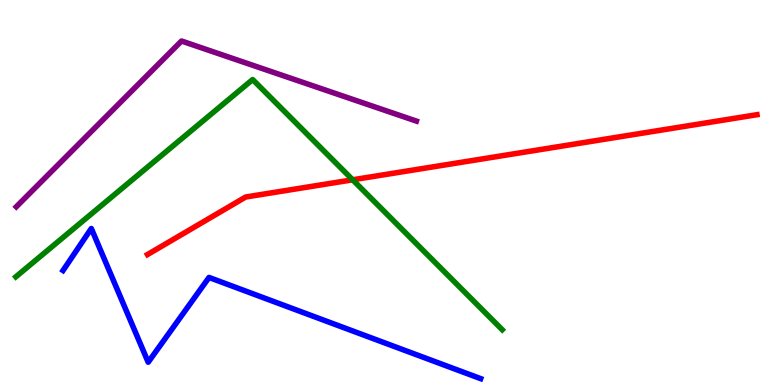[{'lines': ['blue', 'red'], 'intersections': []}, {'lines': ['green', 'red'], 'intersections': [{'x': 4.55, 'y': 5.33}]}, {'lines': ['purple', 'red'], 'intersections': []}, {'lines': ['blue', 'green'], 'intersections': []}, {'lines': ['blue', 'purple'], 'intersections': []}, {'lines': ['green', 'purple'], 'intersections': []}]